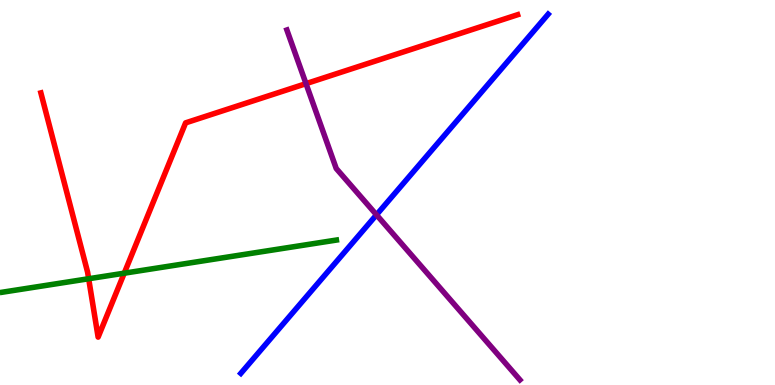[{'lines': ['blue', 'red'], 'intersections': []}, {'lines': ['green', 'red'], 'intersections': [{'x': 1.14, 'y': 2.76}, {'x': 1.6, 'y': 2.9}]}, {'lines': ['purple', 'red'], 'intersections': [{'x': 3.95, 'y': 7.83}]}, {'lines': ['blue', 'green'], 'intersections': []}, {'lines': ['blue', 'purple'], 'intersections': [{'x': 4.86, 'y': 4.42}]}, {'lines': ['green', 'purple'], 'intersections': []}]